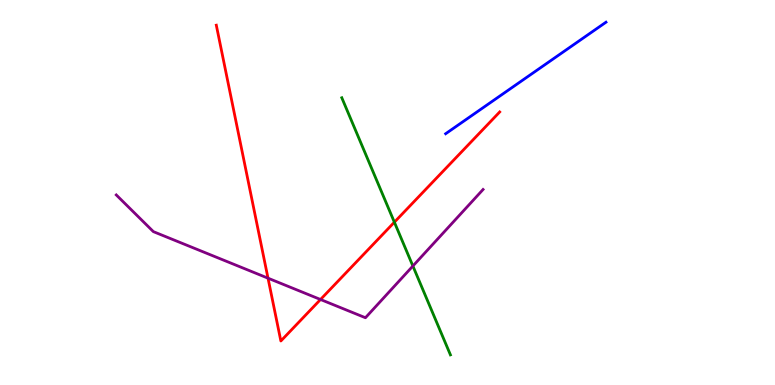[{'lines': ['blue', 'red'], 'intersections': []}, {'lines': ['green', 'red'], 'intersections': [{'x': 5.09, 'y': 4.23}]}, {'lines': ['purple', 'red'], 'intersections': [{'x': 3.46, 'y': 2.77}, {'x': 4.14, 'y': 2.22}]}, {'lines': ['blue', 'green'], 'intersections': []}, {'lines': ['blue', 'purple'], 'intersections': []}, {'lines': ['green', 'purple'], 'intersections': [{'x': 5.33, 'y': 3.09}]}]